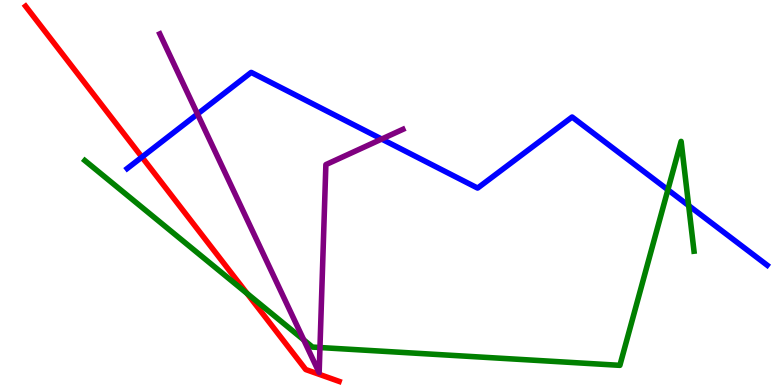[{'lines': ['blue', 'red'], 'intersections': [{'x': 1.83, 'y': 5.92}]}, {'lines': ['green', 'red'], 'intersections': [{'x': 3.19, 'y': 2.38}]}, {'lines': ['purple', 'red'], 'intersections': []}, {'lines': ['blue', 'green'], 'intersections': [{'x': 8.62, 'y': 5.07}, {'x': 8.89, 'y': 4.66}]}, {'lines': ['blue', 'purple'], 'intersections': [{'x': 2.55, 'y': 7.04}, {'x': 4.92, 'y': 6.39}]}, {'lines': ['green', 'purple'], 'intersections': [{'x': 3.92, 'y': 1.17}, {'x': 4.13, 'y': 0.973}]}]